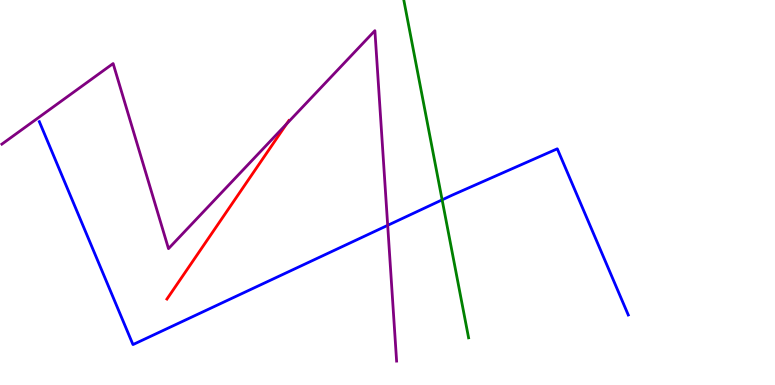[{'lines': ['blue', 'red'], 'intersections': []}, {'lines': ['green', 'red'], 'intersections': []}, {'lines': ['purple', 'red'], 'intersections': [{'x': 3.7, 'y': 6.78}]}, {'lines': ['blue', 'green'], 'intersections': [{'x': 5.7, 'y': 4.81}]}, {'lines': ['blue', 'purple'], 'intersections': [{'x': 5.0, 'y': 4.15}]}, {'lines': ['green', 'purple'], 'intersections': []}]